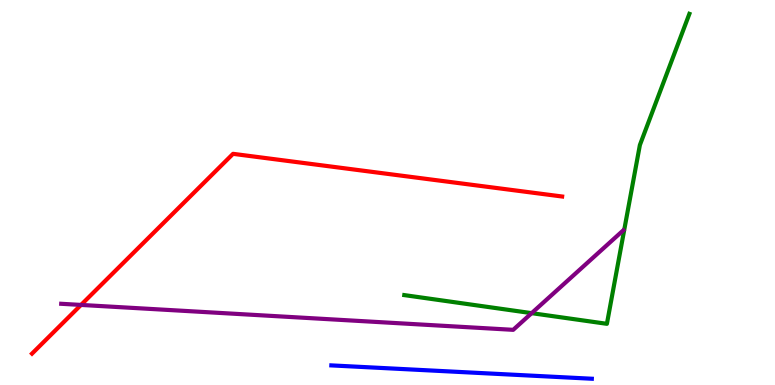[{'lines': ['blue', 'red'], 'intersections': []}, {'lines': ['green', 'red'], 'intersections': []}, {'lines': ['purple', 'red'], 'intersections': [{'x': 1.05, 'y': 2.08}]}, {'lines': ['blue', 'green'], 'intersections': []}, {'lines': ['blue', 'purple'], 'intersections': []}, {'lines': ['green', 'purple'], 'intersections': [{'x': 6.86, 'y': 1.87}]}]